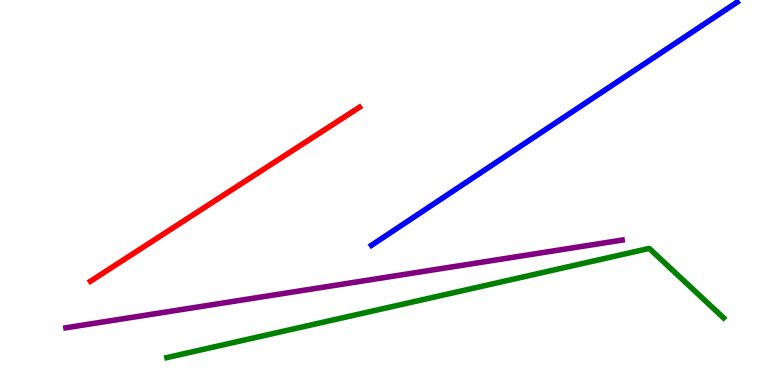[{'lines': ['blue', 'red'], 'intersections': []}, {'lines': ['green', 'red'], 'intersections': []}, {'lines': ['purple', 'red'], 'intersections': []}, {'lines': ['blue', 'green'], 'intersections': []}, {'lines': ['blue', 'purple'], 'intersections': []}, {'lines': ['green', 'purple'], 'intersections': []}]